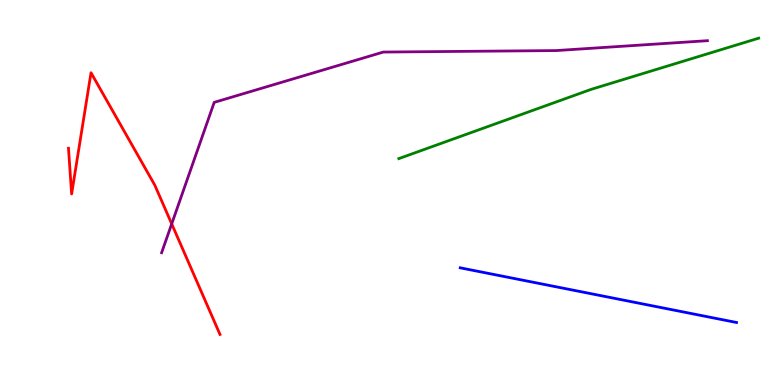[{'lines': ['blue', 'red'], 'intersections': []}, {'lines': ['green', 'red'], 'intersections': []}, {'lines': ['purple', 'red'], 'intersections': [{'x': 2.22, 'y': 4.18}]}, {'lines': ['blue', 'green'], 'intersections': []}, {'lines': ['blue', 'purple'], 'intersections': []}, {'lines': ['green', 'purple'], 'intersections': []}]